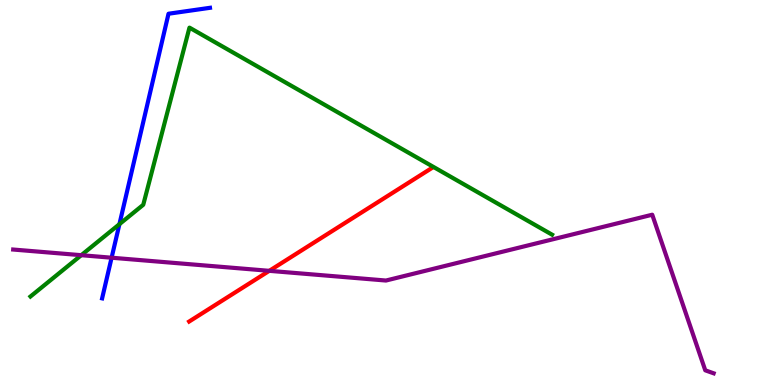[{'lines': ['blue', 'red'], 'intersections': []}, {'lines': ['green', 'red'], 'intersections': []}, {'lines': ['purple', 'red'], 'intersections': [{'x': 3.47, 'y': 2.97}]}, {'lines': ['blue', 'green'], 'intersections': [{'x': 1.54, 'y': 4.18}]}, {'lines': ['blue', 'purple'], 'intersections': [{'x': 1.44, 'y': 3.31}]}, {'lines': ['green', 'purple'], 'intersections': [{'x': 1.05, 'y': 3.37}]}]